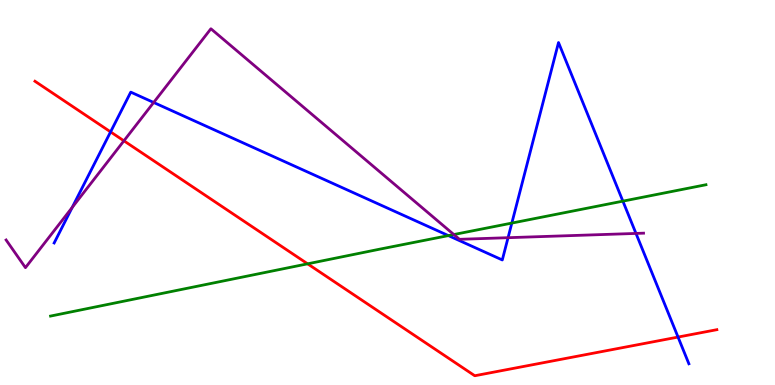[{'lines': ['blue', 'red'], 'intersections': [{'x': 1.43, 'y': 6.57}, {'x': 8.75, 'y': 1.24}]}, {'lines': ['green', 'red'], 'intersections': [{'x': 3.97, 'y': 3.15}]}, {'lines': ['purple', 'red'], 'intersections': [{'x': 1.6, 'y': 6.34}]}, {'lines': ['blue', 'green'], 'intersections': [{'x': 5.79, 'y': 3.88}, {'x': 6.6, 'y': 4.21}, {'x': 8.04, 'y': 4.78}]}, {'lines': ['blue', 'purple'], 'intersections': [{'x': 0.932, 'y': 4.61}, {'x': 1.98, 'y': 7.34}, {'x': 6.56, 'y': 3.83}, {'x': 8.21, 'y': 3.94}]}, {'lines': ['green', 'purple'], 'intersections': [{'x': 5.86, 'y': 3.91}]}]